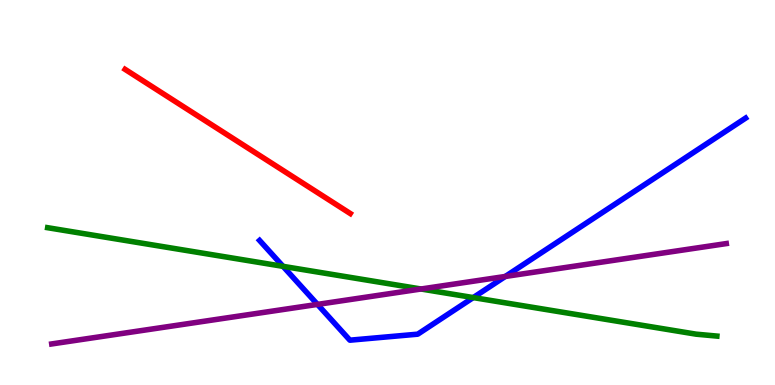[{'lines': ['blue', 'red'], 'intersections': []}, {'lines': ['green', 'red'], 'intersections': []}, {'lines': ['purple', 'red'], 'intersections': []}, {'lines': ['blue', 'green'], 'intersections': [{'x': 3.65, 'y': 3.08}, {'x': 6.11, 'y': 2.27}]}, {'lines': ['blue', 'purple'], 'intersections': [{'x': 4.1, 'y': 2.09}, {'x': 6.52, 'y': 2.82}]}, {'lines': ['green', 'purple'], 'intersections': [{'x': 5.43, 'y': 2.49}]}]